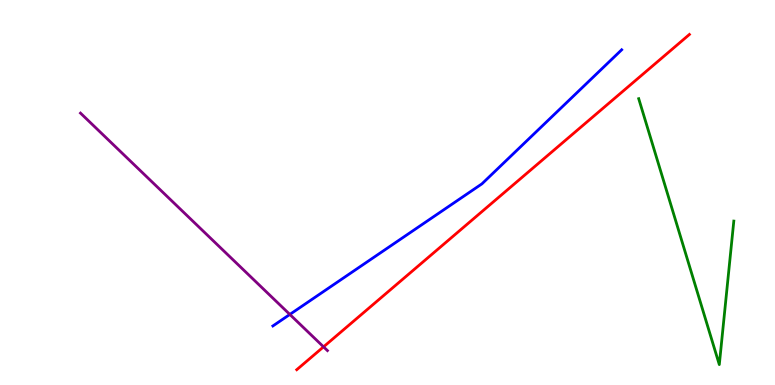[{'lines': ['blue', 'red'], 'intersections': []}, {'lines': ['green', 'red'], 'intersections': []}, {'lines': ['purple', 'red'], 'intersections': [{'x': 4.17, 'y': 0.991}]}, {'lines': ['blue', 'green'], 'intersections': []}, {'lines': ['blue', 'purple'], 'intersections': [{'x': 3.74, 'y': 1.83}]}, {'lines': ['green', 'purple'], 'intersections': []}]